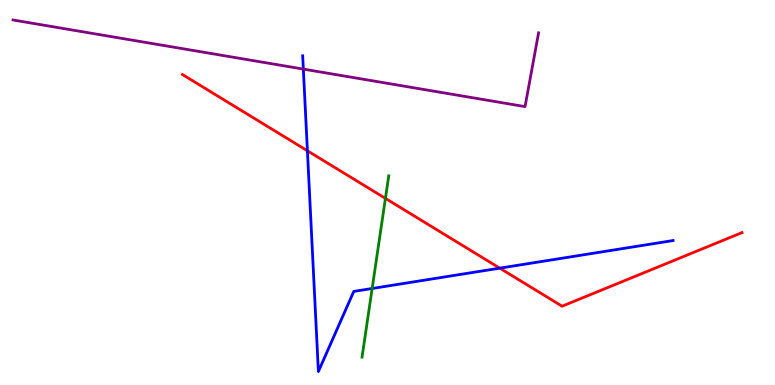[{'lines': ['blue', 'red'], 'intersections': [{'x': 3.97, 'y': 6.08}, {'x': 6.45, 'y': 3.03}]}, {'lines': ['green', 'red'], 'intersections': [{'x': 4.97, 'y': 4.85}]}, {'lines': ['purple', 'red'], 'intersections': []}, {'lines': ['blue', 'green'], 'intersections': [{'x': 4.8, 'y': 2.51}]}, {'lines': ['blue', 'purple'], 'intersections': [{'x': 3.91, 'y': 8.21}]}, {'lines': ['green', 'purple'], 'intersections': []}]